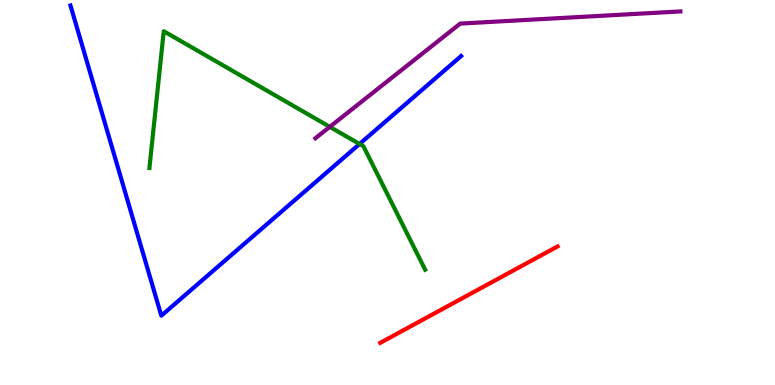[{'lines': ['blue', 'red'], 'intersections': []}, {'lines': ['green', 'red'], 'intersections': []}, {'lines': ['purple', 'red'], 'intersections': []}, {'lines': ['blue', 'green'], 'intersections': [{'x': 4.64, 'y': 6.26}]}, {'lines': ['blue', 'purple'], 'intersections': []}, {'lines': ['green', 'purple'], 'intersections': [{'x': 4.26, 'y': 6.71}]}]